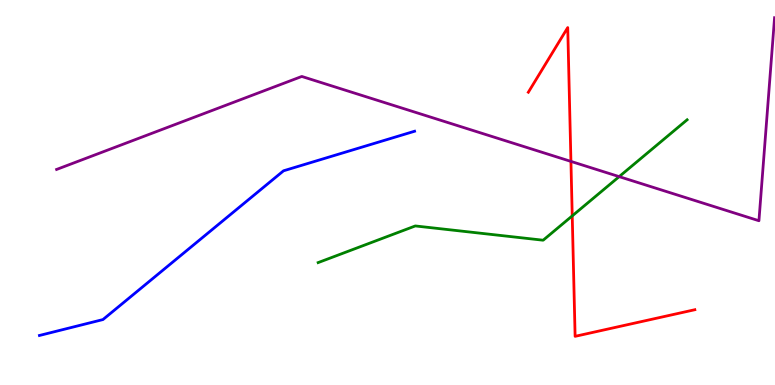[{'lines': ['blue', 'red'], 'intersections': []}, {'lines': ['green', 'red'], 'intersections': [{'x': 7.38, 'y': 4.39}]}, {'lines': ['purple', 'red'], 'intersections': [{'x': 7.37, 'y': 5.81}]}, {'lines': ['blue', 'green'], 'intersections': []}, {'lines': ['blue', 'purple'], 'intersections': []}, {'lines': ['green', 'purple'], 'intersections': [{'x': 7.99, 'y': 5.41}]}]